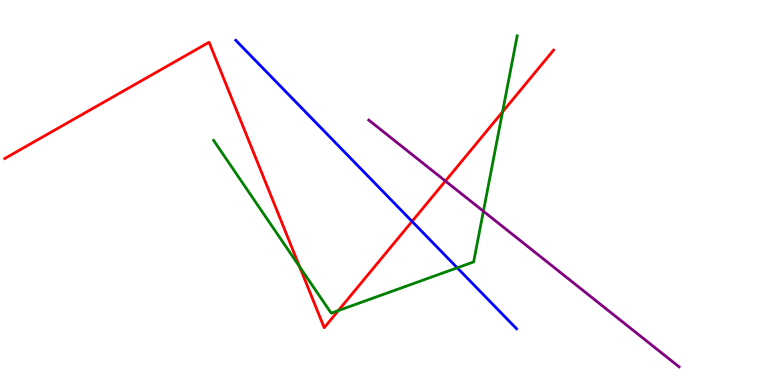[{'lines': ['blue', 'red'], 'intersections': [{'x': 5.32, 'y': 4.25}]}, {'lines': ['green', 'red'], 'intersections': [{'x': 3.87, 'y': 3.07}, {'x': 4.37, 'y': 1.93}, {'x': 6.48, 'y': 7.09}]}, {'lines': ['purple', 'red'], 'intersections': [{'x': 5.75, 'y': 5.3}]}, {'lines': ['blue', 'green'], 'intersections': [{'x': 5.9, 'y': 3.04}]}, {'lines': ['blue', 'purple'], 'intersections': []}, {'lines': ['green', 'purple'], 'intersections': [{'x': 6.24, 'y': 4.51}]}]